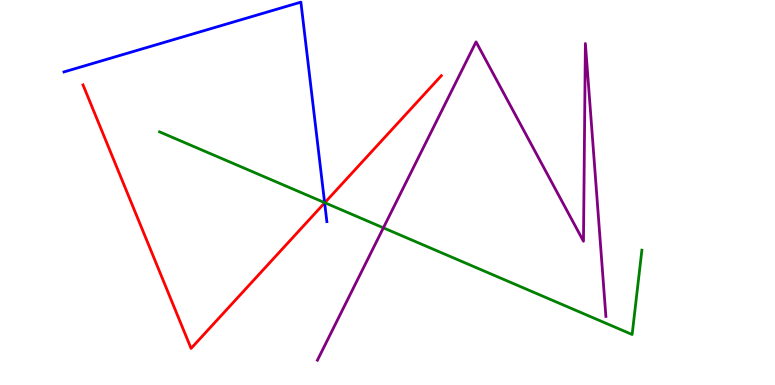[{'lines': ['blue', 'red'], 'intersections': [{'x': 4.19, 'y': 4.73}]}, {'lines': ['green', 'red'], 'intersections': [{'x': 4.19, 'y': 4.73}]}, {'lines': ['purple', 'red'], 'intersections': []}, {'lines': ['blue', 'green'], 'intersections': [{'x': 4.19, 'y': 4.74}]}, {'lines': ['blue', 'purple'], 'intersections': []}, {'lines': ['green', 'purple'], 'intersections': [{'x': 4.95, 'y': 4.08}]}]